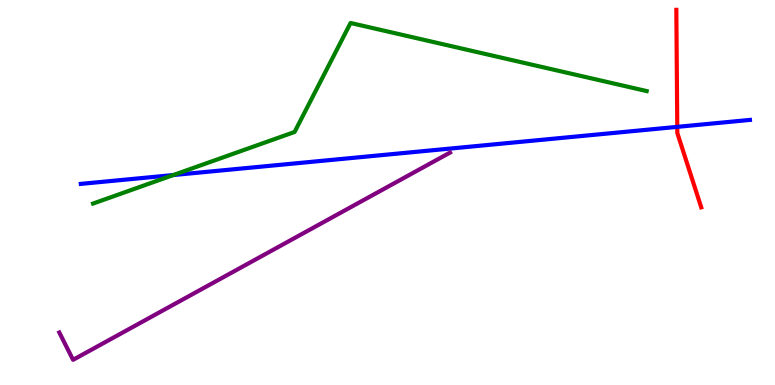[{'lines': ['blue', 'red'], 'intersections': [{'x': 8.74, 'y': 6.7}]}, {'lines': ['green', 'red'], 'intersections': []}, {'lines': ['purple', 'red'], 'intersections': []}, {'lines': ['blue', 'green'], 'intersections': [{'x': 2.24, 'y': 5.45}]}, {'lines': ['blue', 'purple'], 'intersections': []}, {'lines': ['green', 'purple'], 'intersections': []}]